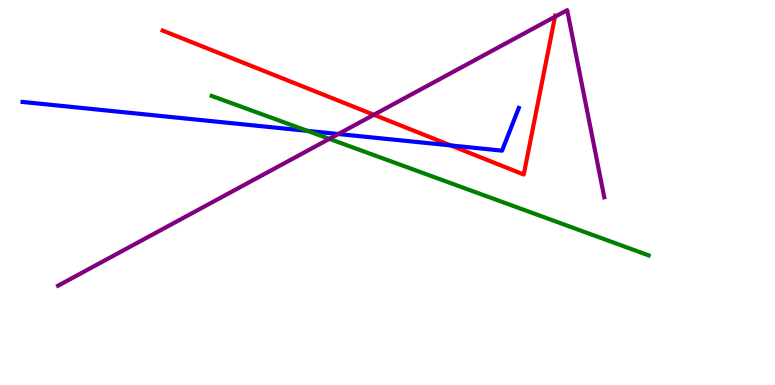[{'lines': ['blue', 'red'], 'intersections': [{'x': 5.82, 'y': 6.22}]}, {'lines': ['green', 'red'], 'intersections': []}, {'lines': ['purple', 'red'], 'intersections': [{'x': 4.82, 'y': 7.02}, {'x': 7.16, 'y': 9.56}]}, {'lines': ['blue', 'green'], 'intersections': [{'x': 3.97, 'y': 6.6}]}, {'lines': ['blue', 'purple'], 'intersections': [{'x': 4.37, 'y': 6.52}]}, {'lines': ['green', 'purple'], 'intersections': [{'x': 4.25, 'y': 6.39}]}]